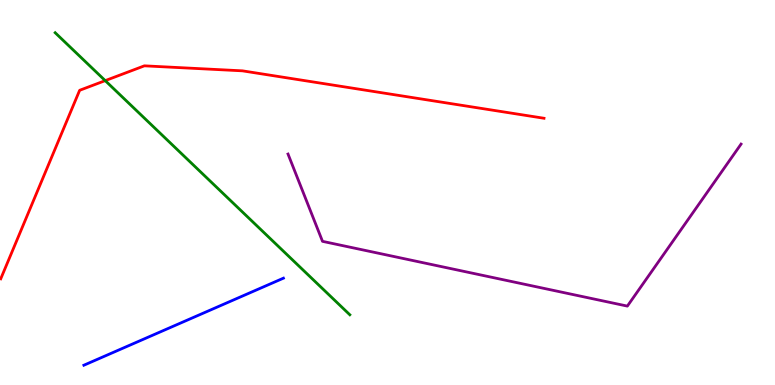[{'lines': ['blue', 'red'], 'intersections': []}, {'lines': ['green', 'red'], 'intersections': [{'x': 1.36, 'y': 7.91}]}, {'lines': ['purple', 'red'], 'intersections': []}, {'lines': ['blue', 'green'], 'intersections': []}, {'lines': ['blue', 'purple'], 'intersections': []}, {'lines': ['green', 'purple'], 'intersections': []}]